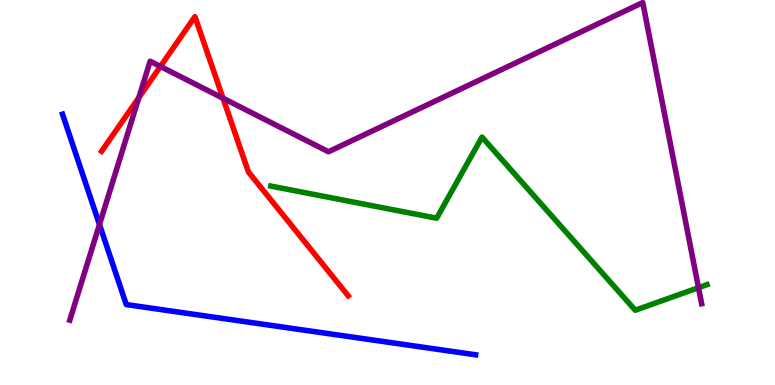[{'lines': ['blue', 'red'], 'intersections': []}, {'lines': ['green', 'red'], 'intersections': []}, {'lines': ['purple', 'red'], 'intersections': [{'x': 1.79, 'y': 7.47}, {'x': 2.07, 'y': 8.27}, {'x': 2.88, 'y': 7.45}]}, {'lines': ['blue', 'green'], 'intersections': []}, {'lines': ['blue', 'purple'], 'intersections': [{'x': 1.28, 'y': 4.17}]}, {'lines': ['green', 'purple'], 'intersections': [{'x': 9.01, 'y': 2.53}]}]